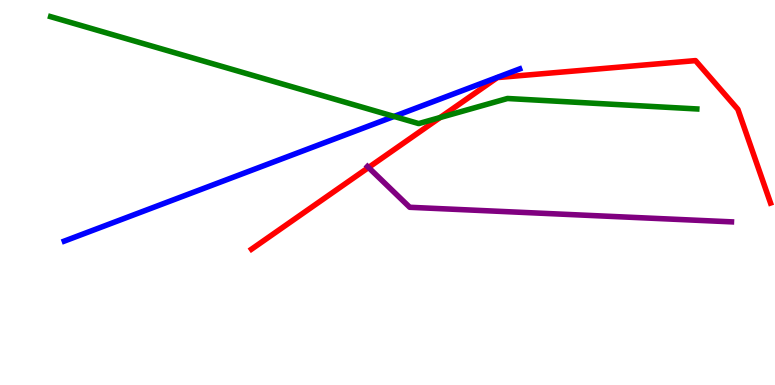[{'lines': ['blue', 'red'], 'intersections': []}, {'lines': ['green', 'red'], 'intersections': [{'x': 5.68, 'y': 6.95}]}, {'lines': ['purple', 'red'], 'intersections': [{'x': 4.76, 'y': 5.65}]}, {'lines': ['blue', 'green'], 'intersections': [{'x': 5.08, 'y': 6.98}]}, {'lines': ['blue', 'purple'], 'intersections': []}, {'lines': ['green', 'purple'], 'intersections': []}]